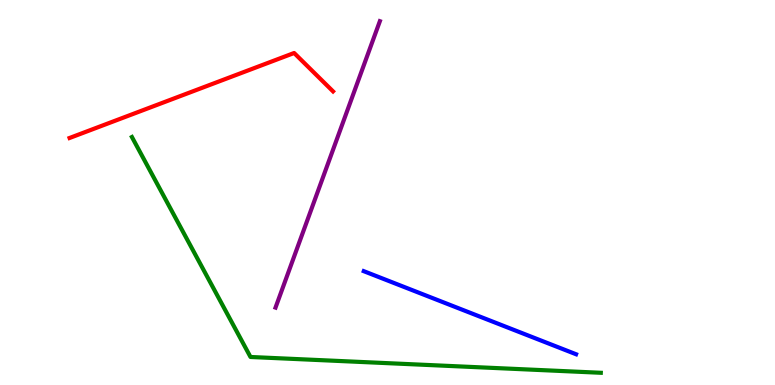[{'lines': ['blue', 'red'], 'intersections': []}, {'lines': ['green', 'red'], 'intersections': []}, {'lines': ['purple', 'red'], 'intersections': []}, {'lines': ['blue', 'green'], 'intersections': []}, {'lines': ['blue', 'purple'], 'intersections': []}, {'lines': ['green', 'purple'], 'intersections': []}]